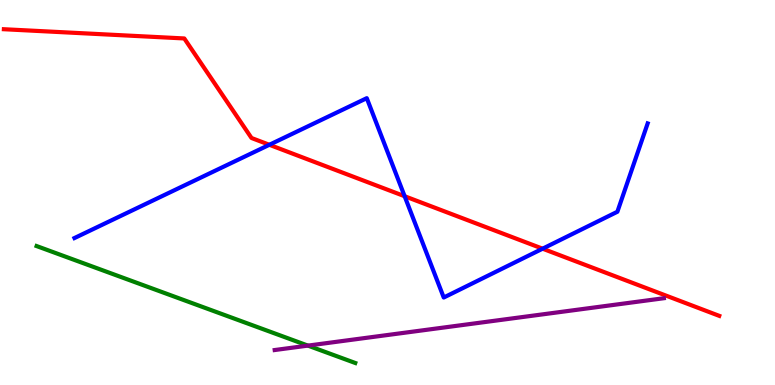[{'lines': ['blue', 'red'], 'intersections': [{'x': 3.48, 'y': 6.24}, {'x': 5.22, 'y': 4.9}, {'x': 7.0, 'y': 3.54}]}, {'lines': ['green', 'red'], 'intersections': []}, {'lines': ['purple', 'red'], 'intersections': []}, {'lines': ['blue', 'green'], 'intersections': []}, {'lines': ['blue', 'purple'], 'intersections': []}, {'lines': ['green', 'purple'], 'intersections': [{'x': 3.97, 'y': 1.02}]}]